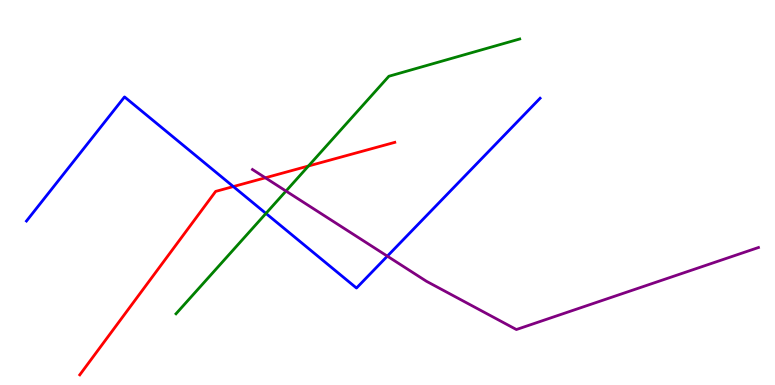[{'lines': ['blue', 'red'], 'intersections': [{'x': 3.01, 'y': 5.15}]}, {'lines': ['green', 'red'], 'intersections': [{'x': 3.98, 'y': 5.69}]}, {'lines': ['purple', 'red'], 'intersections': [{'x': 3.42, 'y': 5.38}]}, {'lines': ['blue', 'green'], 'intersections': [{'x': 3.43, 'y': 4.46}]}, {'lines': ['blue', 'purple'], 'intersections': [{'x': 5.0, 'y': 3.35}]}, {'lines': ['green', 'purple'], 'intersections': [{'x': 3.69, 'y': 5.04}]}]